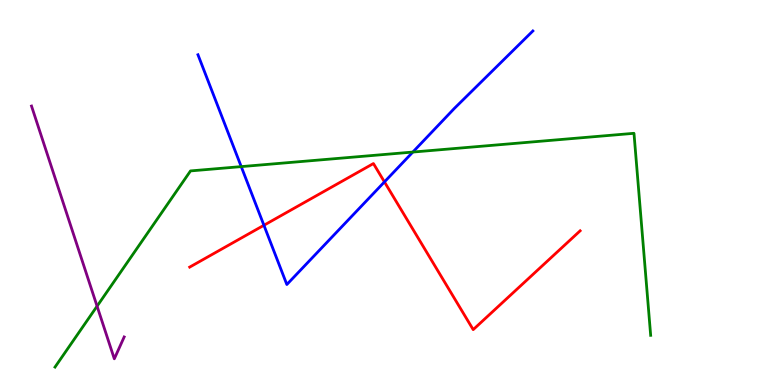[{'lines': ['blue', 'red'], 'intersections': [{'x': 3.41, 'y': 4.15}, {'x': 4.96, 'y': 5.28}]}, {'lines': ['green', 'red'], 'intersections': []}, {'lines': ['purple', 'red'], 'intersections': []}, {'lines': ['blue', 'green'], 'intersections': [{'x': 3.11, 'y': 5.67}, {'x': 5.33, 'y': 6.05}]}, {'lines': ['blue', 'purple'], 'intersections': []}, {'lines': ['green', 'purple'], 'intersections': [{'x': 1.25, 'y': 2.05}]}]